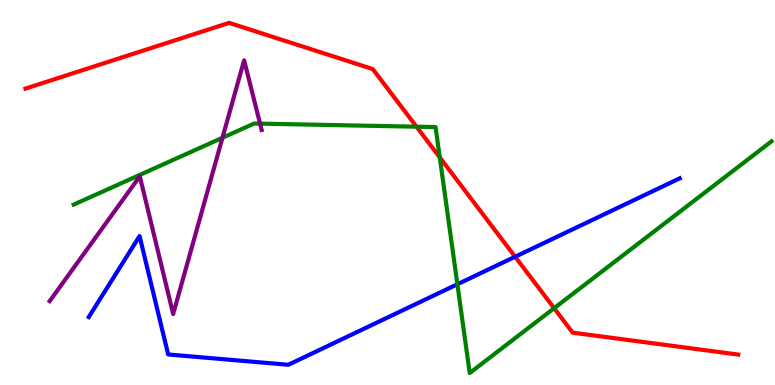[{'lines': ['blue', 'red'], 'intersections': [{'x': 6.65, 'y': 3.33}]}, {'lines': ['green', 'red'], 'intersections': [{'x': 5.37, 'y': 6.71}, {'x': 5.67, 'y': 5.91}, {'x': 7.15, 'y': 1.99}]}, {'lines': ['purple', 'red'], 'intersections': []}, {'lines': ['blue', 'green'], 'intersections': [{'x': 5.9, 'y': 2.62}]}, {'lines': ['blue', 'purple'], 'intersections': []}, {'lines': ['green', 'purple'], 'intersections': [{'x': 2.87, 'y': 6.42}, {'x': 3.36, 'y': 6.79}]}]